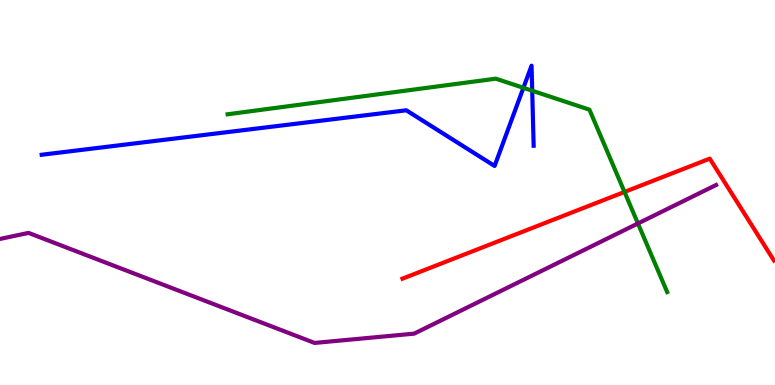[{'lines': ['blue', 'red'], 'intersections': []}, {'lines': ['green', 'red'], 'intersections': [{'x': 8.06, 'y': 5.01}]}, {'lines': ['purple', 'red'], 'intersections': []}, {'lines': ['blue', 'green'], 'intersections': [{'x': 6.75, 'y': 7.72}, {'x': 6.87, 'y': 7.64}]}, {'lines': ['blue', 'purple'], 'intersections': []}, {'lines': ['green', 'purple'], 'intersections': [{'x': 8.23, 'y': 4.2}]}]